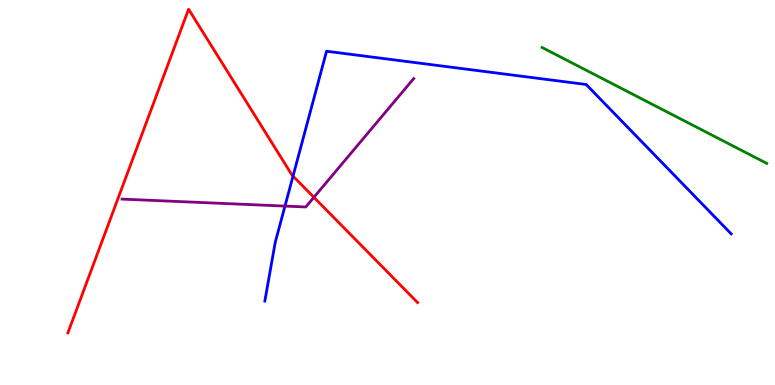[{'lines': ['blue', 'red'], 'intersections': [{'x': 3.78, 'y': 5.43}]}, {'lines': ['green', 'red'], 'intersections': []}, {'lines': ['purple', 'red'], 'intersections': [{'x': 4.05, 'y': 4.88}]}, {'lines': ['blue', 'green'], 'intersections': []}, {'lines': ['blue', 'purple'], 'intersections': [{'x': 3.68, 'y': 4.65}]}, {'lines': ['green', 'purple'], 'intersections': []}]